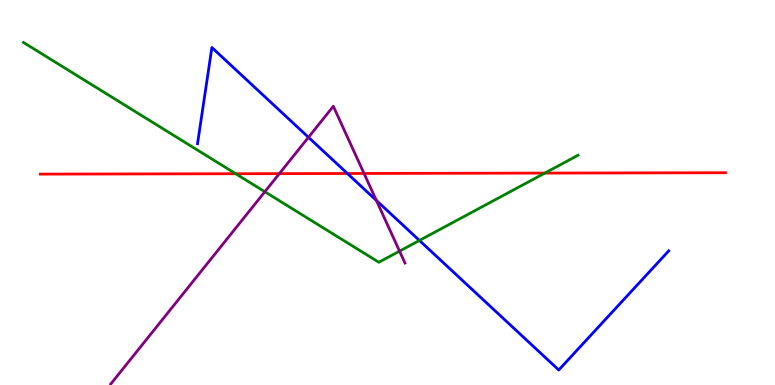[{'lines': ['blue', 'red'], 'intersections': [{'x': 4.48, 'y': 5.49}]}, {'lines': ['green', 'red'], 'intersections': [{'x': 3.04, 'y': 5.49}, {'x': 7.03, 'y': 5.5}]}, {'lines': ['purple', 'red'], 'intersections': [{'x': 3.6, 'y': 5.49}, {'x': 4.7, 'y': 5.49}]}, {'lines': ['blue', 'green'], 'intersections': [{'x': 5.41, 'y': 3.75}]}, {'lines': ['blue', 'purple'], 'intersections': [{'x': 3.98, 'y': 6.43}, {'x': 4.86, 'y': 4.79}]}, {'lines': ['green', 'purple'], 'intersections': [{'x': 3.42, 'y': 5.02}, {'x': 5.16, 'y': 3.48}]}]